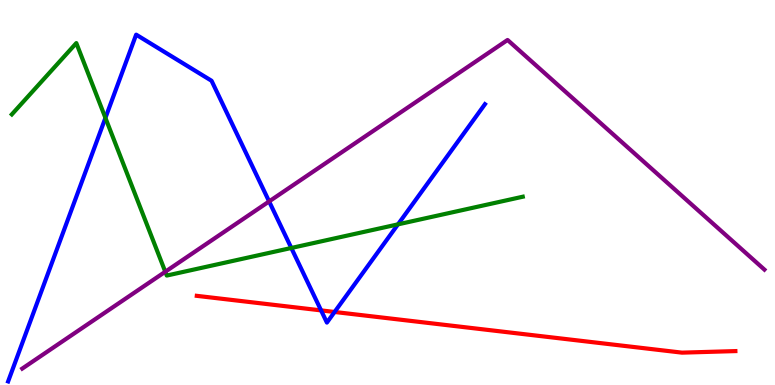[{'lines': ['blue', 'red'], 'intersections': [{'x': 4.14, 'y': 1.94}, {'x': 4.32, 'y': 1.9}]}, {'lines': ['green', 'red'], 'intersections': []}, {'lines': ['purple', 'red'], 'intersections': []}, {'lines': ['blue', 'green'], 'intersections': [{'x': 1.36, 'y': 6.94}, {'x': 3.76, 'y': 3.56}, {'x': 5.14, 'y': 4.17}]}, {'lines': ['blue', 'purple'], 'intersections': [{'x': 3.47, 'y': 4.77}]}, {'lines': ['green', 'purple'], 'intersections': [{'x': 2.13, 'y': 2.94}]}]